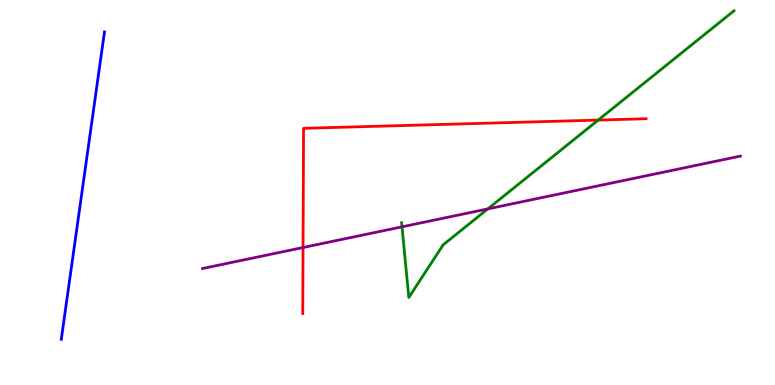[{'lines': ['blue', 'red'], 'intersections': []}, {'lines': ['green', 'red'], 'intersections': [{'x': 7.72, 'y': 6.88}]}, {'lines': ['purple', 'red'], 'intersections': [{'x': 3.91, 'y': 3.57}]}, {'lines': ['blue', 'green'], 'intersections': []}, {'lines': ['blue', 'purple'], 'intersections': []}, {'lines': ['green', 'purple'], 'intersections': [{'x': 5.19, 'y': 4.11}, {'x': 6.29, 'y': 4.57}]}]